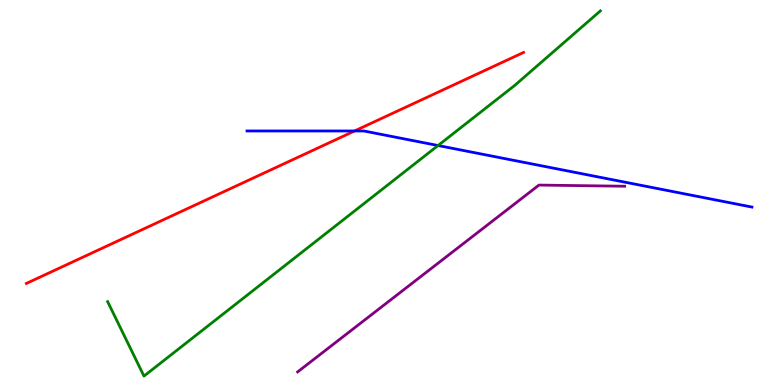[{'lines': ['blue', 'red'], 'intersections': [{'x': 4.57, 'y': 6.6}]}, {'lines': ['green', 'red'], 'intersections': []}, {'lines': ['purple', 'red'], 'intersections': []}, {'lines': ['blue', 'green'], 'intersections': [{'x': 5.65, 'y': 6.22}]}, {'lines': ['blue', 'purple'], 'intersections': []}, {'lines': ['green', 'purple'], 'intersections': []}]